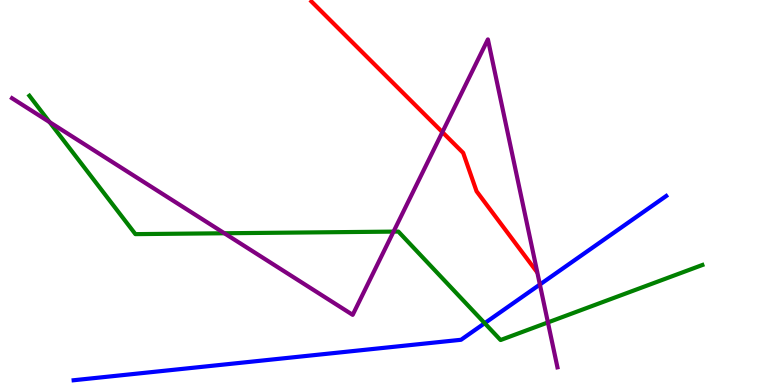[{'lines': ['blue', 'red'], 'intersections': []}, {'lines': ['green', 'red'], 'intersections': []}, {'lines': ['purple', 'red'], 'intersections': [{'x': 5.71, 'y': 6.57}]}, {'lines': ['blue', 'green'], 'intersections': [{'x': 6.25, 'y': 1.61}]}, {'lines': ['blue', 'purple'], 'intersections': [{'x': 6.97, 'y': 2.61}]}, {'lines': ['green', 'purple'], 'intersections': [{'x': 0.64, 'y': 6.83}, {'x': 2.9, 'y': 3.94}, {'x': 5.08, 'y': 3.98}, {'x': 7.07, 'y': 1.63}]}]